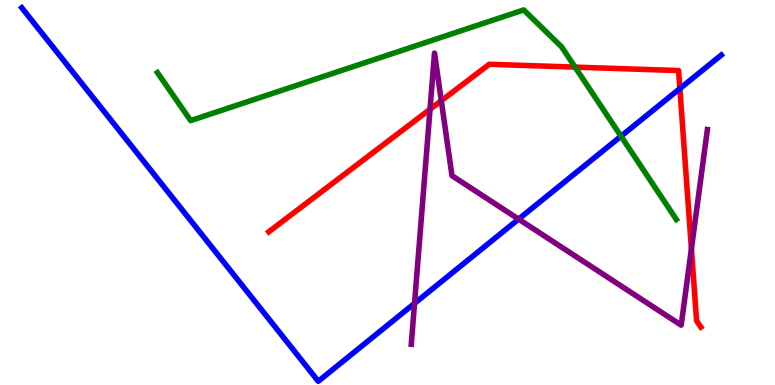[{'lines': ['blue', 'red'], 'intersections': [{'x': 8.77, 'y': 7.7}]}, {'lines': ['green', 'red'], 'intersections': [{'x': 7.42, 'y': 8.26}]}, {'lines': ['purple', 'red'], 'intersections': [{'x': 5.55, 'y': 7.16}, {'x': 5.69, 'y': 7.38}, {'x': 8.92, 'y': 3.54}]}, {'lines': ['blue', 'green'], 'intersections': [{'x': 8.01, 'y': 6.46}]}, {'lines': ['blue', 'purple'], 'intersections': [{'x': 5.35, 'y': 2.12}, {'x': 6.69, 'y': 4.31}]}, {'lines': ['green', 'purple'], 'intersections': []}]